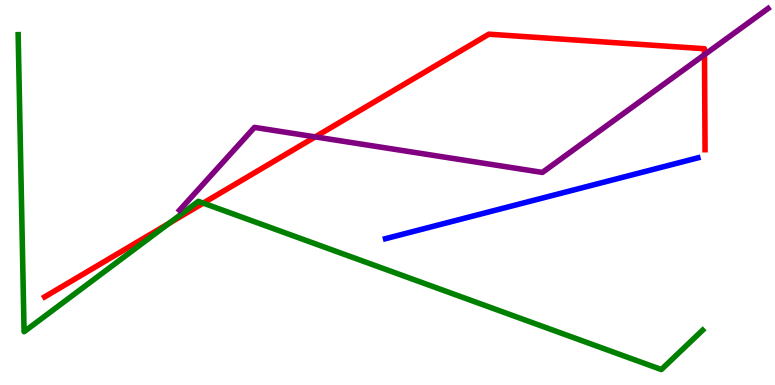[{'lines': ['blue', 'red'], 'intersections': []}, {'lines': ['green', 'red'], 'intersections': [{'x': 2.18, 'y': 4.2}, {'x': 2.62, 'y': 4.72}]}, {'lines': ['purple', 'red'], 'intersections': [{'x': 4.07, 'y': 6.44}, {'x': 9.09, 'y': 8.58}]}, {'lines': ['blue', 'green'], 'intersections': []}, {'lines': ['blue', 'purple'], 'intersections': []}, {'lines': ['green', 'purple'], 'intersections': []}]